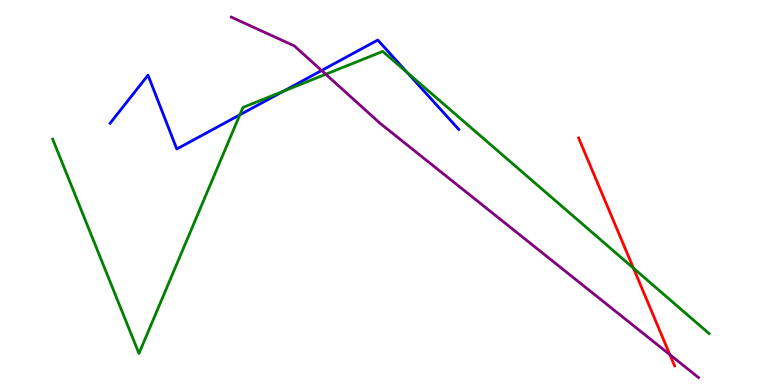[{'lines': ['blue', 'red'], 'intersections': []}, {'lines': ['green', 'red'], 'intersections': [{'x': 8.17, 'y': 3.03}]}, {'lines': ['purple', 'red'], 'intersections': [{'x': 8.64, 'y': 0.787}]}, {'lines': ['blue', 'green'], 'intersections': [{'x': 3.09, 'y': 7.02}, {'x': 3.66, 'y': 7.63}, {'x': 5.26, 'y': 8.11}]}, {'lines': ['blue', 'purple'], 'intersections': [{'x': 4.15, 'y': 8.17}]}, {'lines': ['green', 'purple'], 'intersections': [{'x': 4.2, 'y': 8.07}]}]